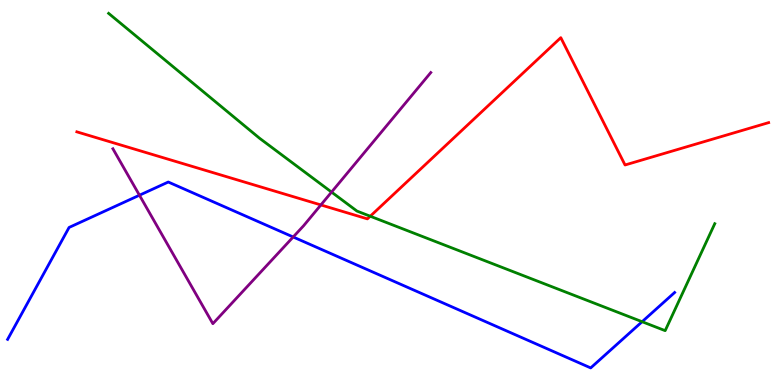[{'lines': ['blue', 'red'], 'intersections': []}, {'lines': ['green', 'red'], 'intersections': [{'x': 4.78, 'y': 4.38}]}, {'lines': ['purple', 'red'], 'intersections': [{'x': 4.14, 'y': 4.68}]}, {'lines': ['blue', 'green'], 'intersections': [{'x': 8.29, 'y': 1.64}]}, {'lines': ['blue', 'purple'], 'intersections': [{'x': 1.8, 'y': 4.93}, {'x': 3.78, 'y': 3.84}]}, {'lines': ['green', 'purple'], 'intersections': [{'x': 4.28, 'y': 5.01}]}]